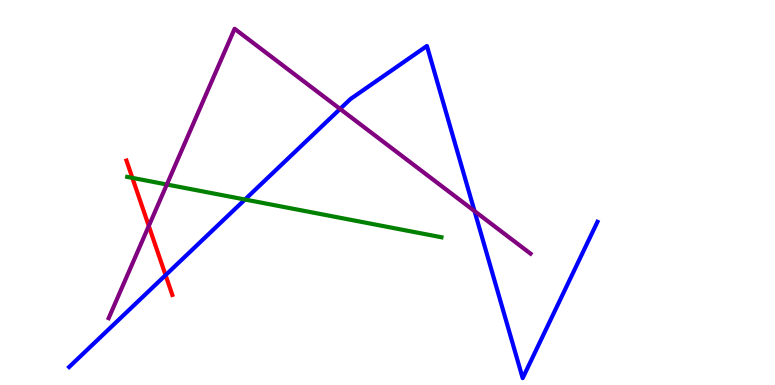[{'lines': ['blue', 'red'], 'intersections': [{'x': 2.14, 'y': 2.85}]}, {'lines': ['green', 'red'], 'intersections': [{'x': 1.71, 'y': 5.38}]}, {'lines': ['purple', 'red'], 'intersections': [{'x': 1.92, 'y': 4.13}]}, {'lines': ['blue', 'green'], 'intersections': [{'x': 3.16, 'y': 4.82}]}, {'lines': ['blue', 'purple'], 'intersections': [{'x': 4.39, 'y': 7.17}, {'x': 6.12, 'y': 4.52}]}, {'lines': ['green', 'purple'], 'intersections': [{'x': 2.15, 'y': 5.21}]}]